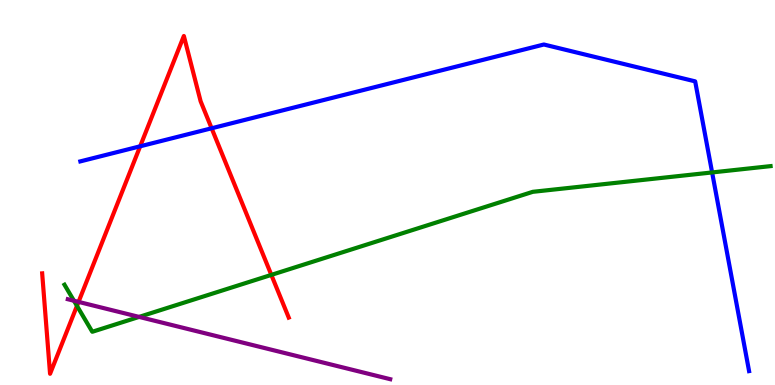[{'lines': ['blue', 'red'], 'intersections': [{'x': 1.81, 'y': 6.2}, {'x': 2.73, 'y': 6.67}]}, {'lines': ['green', 'red'], 'intersections': [{'x': 0.993, 'y': 2.06}, {'x': 3.5, 'y': 2.86}]}, {'lines': ['purple', 'red'], 'intersections': [{'x': 1.01, 'y': 2.16}]}, {'lines': ['blue', 'green'], 'intersections': [{'x': 9.19, 'y': 5.52}]}, {'lines': ['blue', 'purple'], 'intersections': []}, {'lines': ['green', 'purple'], 'intersections': [{'x': 0.954, 'y': 2.19}, {'x': 1.79, 'y': 1.77}]}]